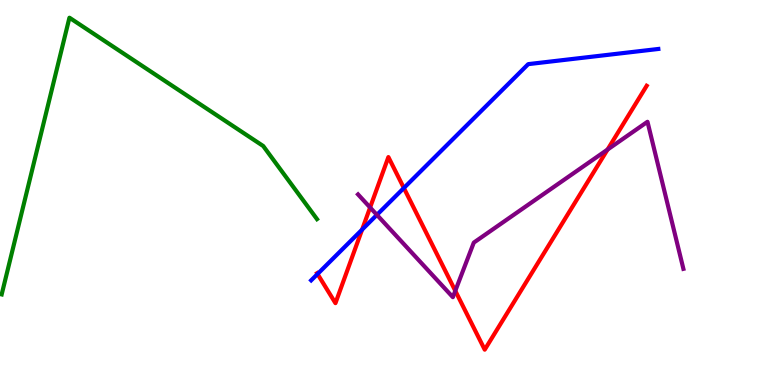[{'lines': ['blue', 'red'], 'intersections': [{'x': 4.1, 'y': 2.88}, {'x': 4.67, 'y': 4.04}, {'x': 5.21, 'y': 5.12}]}, {'lines': ['green', 'red'], 'intersections': []}, {'lines': ['purple', 'red'], 'intersections': [{'x': 4.78, 'y': 4.61}, {'x': 5.87, 'y': 2.45}, {'x': 7.84, 'y': 6.12}]}, {'lines': ['blue', 'green'], 'intersections': []}, {'lines': ['blue', 'purple'], 'intersections': [{'x': 4.86, 'y': 4.42}]}, {'lines': ['green', 'purple'], 'intersections': []}]